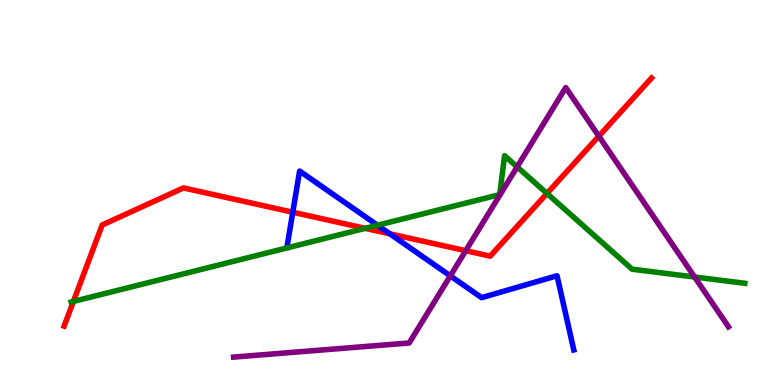[{'lines': ['blue', 'red'], 'intersections': [{'x': 3.78, 'y': 4.49}, {'x': 5.03, 'y': 3.93}]}, {'lines': ['green', 'red'], 'intersections': [{'x': 0.947, 'y': 2.17}, {'x': 4.71, 'y': 4.07}, {'x': 7.06, 'y': 4.98}]}, {'lines': ['purple', 'red'], 'intersections': [{'x': 6.01, 'y': 3.49}, {'x': 7.73, 'y': 6.46}]}, {'lines': ['blue', 'green'], 'intersections': [{'x': 4.87, 'y': 4.15}]}, {'lines': ['blue', 'purple'], 'intersections': [{'x': 5.81, 'y': 2.83}]}, {'lines': ['green', 'purple'], 'intersections': [{'x': 6.67, 'y': 5.67}, {'x': 8.96, 'y': 2.8}]}]